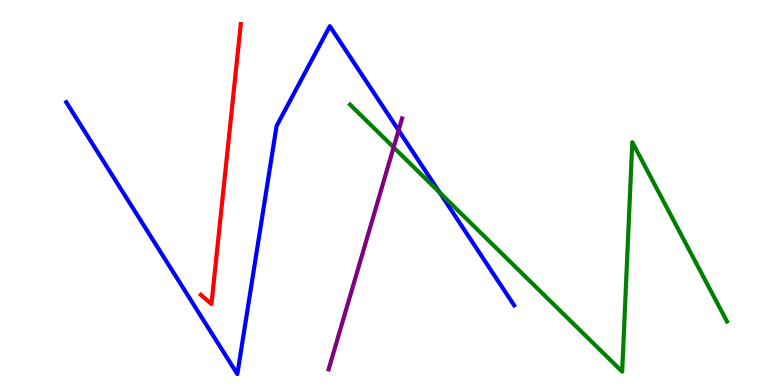[{'lines': ['blue', 'red'], 'intersections': []}, {'lines': ['green', 'red'], 'intersections': []}, {'lines': ['purple', 'red'], 'intersections': []}, {'lines': ['blue', 'green'], 'intersections': [{'x': 5.67, 'y': 5.0}]}, {'lines': ['blue', 'purple'], 'intersections': [{'x': 5.14, 'y': 6.61}]}, {'lines': ['green', 'purple'], 'intersections': [{'x': 5.08, 'y': 6.17}]}]